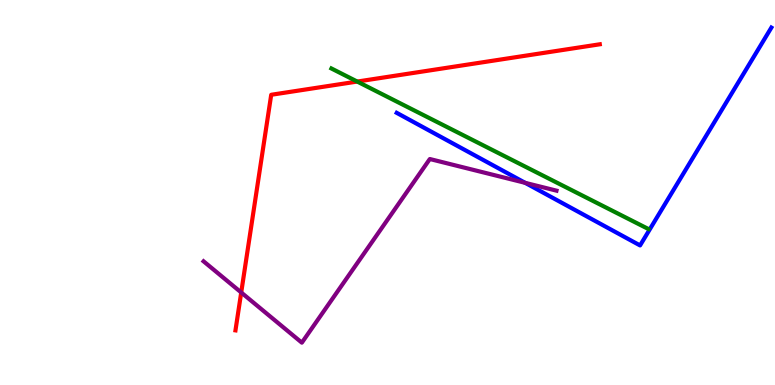[{'lines': ['blue', 'red'], 'intersections': []}, {'lines': ['green', 'red'], 'intersections': [{'x': 4.61, 'y': 7.88}]}, {'lines': ['purple', 'red'], 'intersections': [{'x': 3.11, 'y': 2.4}]}, {'lines': ['blue', 'green'], 'intersections': []}, {'lines': ['blue', 'purple'], 'intersections': [{'x': 6.78, 'y': 5.25}]}, {'lines': ['green', 'purple'], 'intersections': []}]